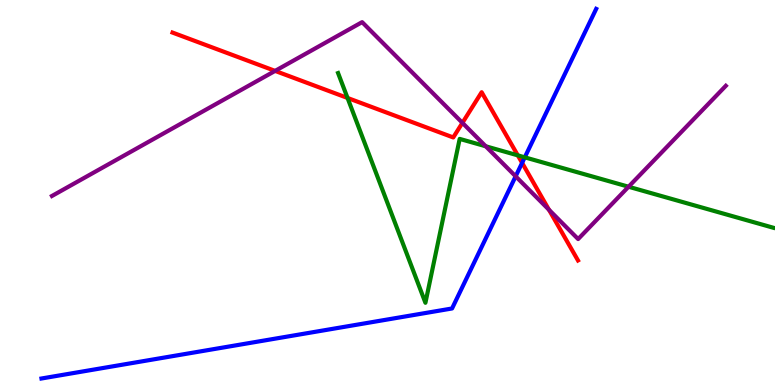[{'lines': ['blue', 'red'], 'intersections': [{'x': 6.74, 'y': 5.77}]}, {'lines': ['green', 'red'], 'intersections': [{'x': 4.48, 'y': 7.46}, {'x': 6.68, 'y': 5.96}]}, {'lines': ['purple', 'red'], 'intersections': [{'x': 3.55, 'y': 8.16}, {'x': 5.97, 'y': 6.81}, {'x': 7.08, 'y': 4.55}]}, {'lines': ['blue', 'green'], 'intersections': [{'x': 6.77, 'y': 5.91}]}, {'lines': ['blue', 'purple'], 'intersections': [{'x': 6.65, 'y': 5.42}]}, {'lines': ['green', 'purple'], 'intersections': [{'x': 6.27, 'y': 6.2}, {'x': 8.11, 'y': 5.15}]}]